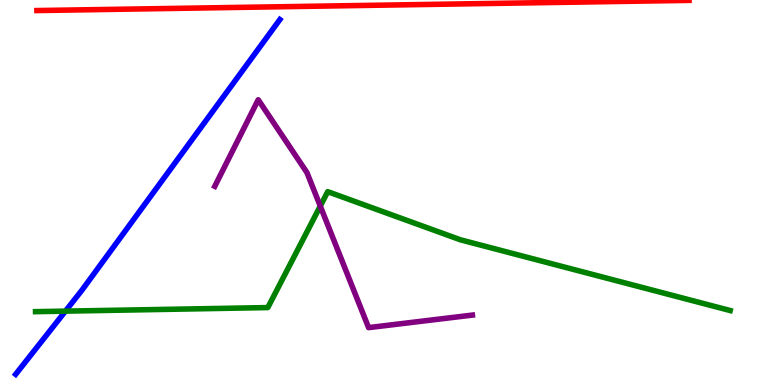[{'lines': ['blue', 'red'], 'intersections': []}, {'lines': ['green', 'red'], 'intersections': []}, {'lines': ['purple', 'red'], 'intersections': []}, {'lines': ['blue', 'green'], 'intersections': [{'x': 0.844, 'y': 1.92}]}, {'lines': ['blue', 'purple'], 'intersections': []}, {'lines': ['green', 'purple'], 'intersections': [{'x': 4.13, 'y': 4.65}]}]